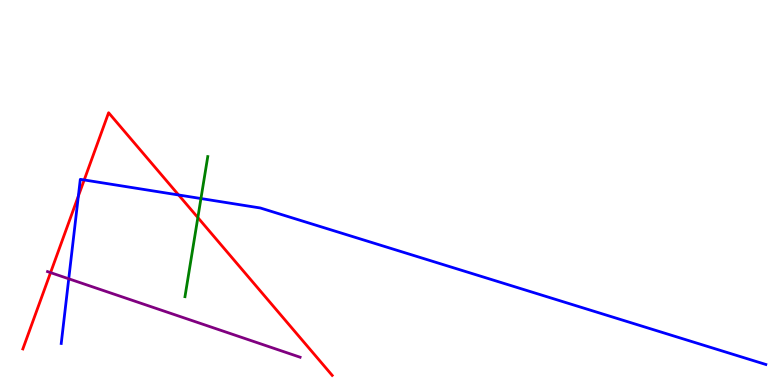[{'lines': ['blue', 'red'], 'intersections': [{'x': 1.01, 'y': 4.91}, {'x': 1.09, 'y': 5.33}, {'x': 2.3, 'y': 4.94}]}, {'lines': ['green', 'red'], 'intersections': [{'x': 2.55, 'y': 4.35}]}, {'lines': ['purple', 'red'], 'intersections': [{'x': 0.652, 'y': 2.92}]}, {'lines': ['blue', 'green'], 'intersections': [{'x': 2.59, 'y': 4.84}]}, {'lines': ['blue', 'purple'], 'intersections': [{'x': 0.887, 'y': 2.76}]}, {'lines': ['green', 'purple'], 'intersections': []}]